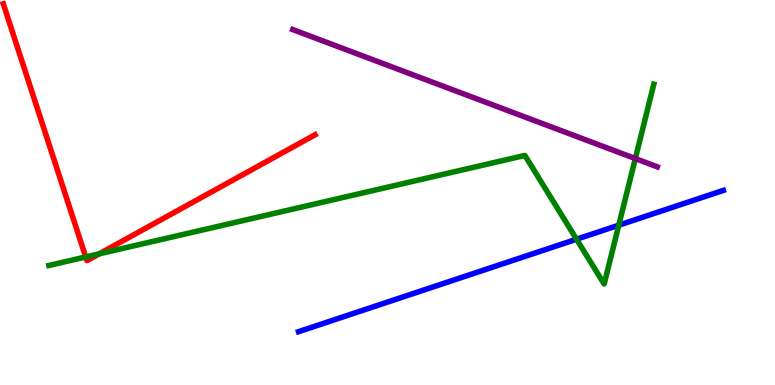[{'lines': ['blue', 'red'], 'intersections': []}, {'lines': ['green', 'red'], 'intersections': [{'x': 1.11, 'y': 3.33}, {'x': 1.28, 'y': 3.41}]}, {'lines': ['purple', 'red'], 'intersections': []}, {'lines': ['blue', 'green'], 'intersections': [{'x': 7.44, 'y': 3.79}, {'x': 7.98, 'y': 4.15}]}, {'lines': ['blue', 'purple'], 'intersections': []}, {'lines': ['green', 'purple'], 'intersections': [{'x': 8.2, 'y': 5.88}]}]